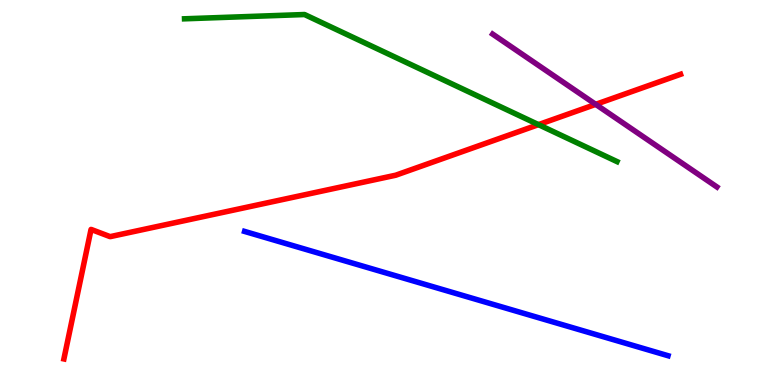[{'lines': ['blue', 'red'], 'intersections': []}, {'lines': ['green', 'red'], 'intersections': [{'x': 6.95, 'y': 6.76}]}, {'lines': ['purple', 'red'], 'intersections': [{'x': 7.69, 'y': 7.29}]}, {'lines': ['blue', 'green'], 'intersections': []}, {'lines': ['blue', 'purple'], 'intersections': []}, {'lines': ['green', 'purple'], 'intersections': []}]